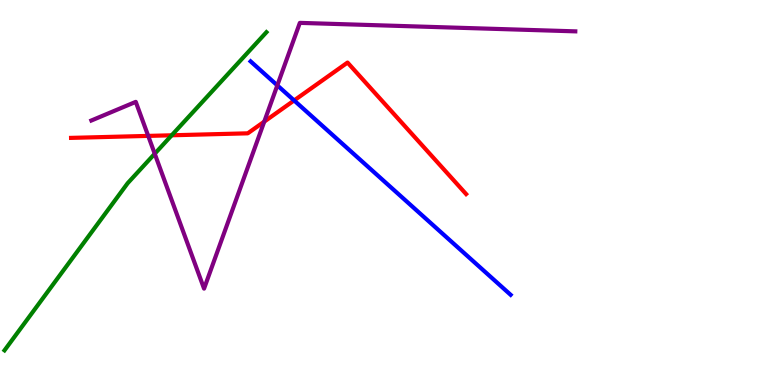[{'lines': ['blue', 'red'], 'intersections': [{'x': 3.8, 'y': 7.39}]}, {'lines': ['green', 'red'], 'intersections': [{'x': 2.22, 'y': 6.49}]}, {'lines': ['purple', 'red'], 'intersections': [{'x': 1.91, 'y': 6.47}, {'x': 3.41, 'y': 6.84}]}, {'lines': ['blue', 'green'], 'intersections': []}, {'lines': ['blue', 'purple'], 'intersections': [{'x': 3.58, 'y': 7.78}]}, {'lines': ['green', 'purple'], 'intersections': [{'x': 2.0, 'y': 6.01}]}]